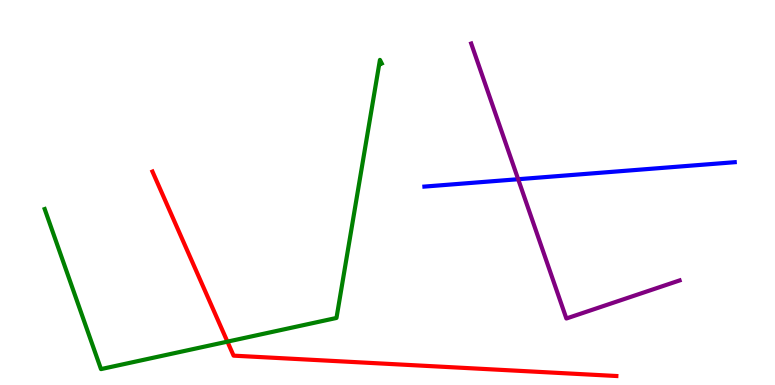[{'lines': ['blue', 'red'], 'intersections': []}, {'lines': ['green', 'red'], 'intersections': [{'x': 2.93, 'y': 1.13}]}, {'lines': ['purple', 'red'], 'intersections': []}, {'lines': ['blue', 'green'], 'intersections': []}, {'lines': ['blue', 'purple'], 'intersections': [{'x': 6.69, 'y': 5.35}]}, {'lines': ['green', 'purple'], 'intersections': []}]